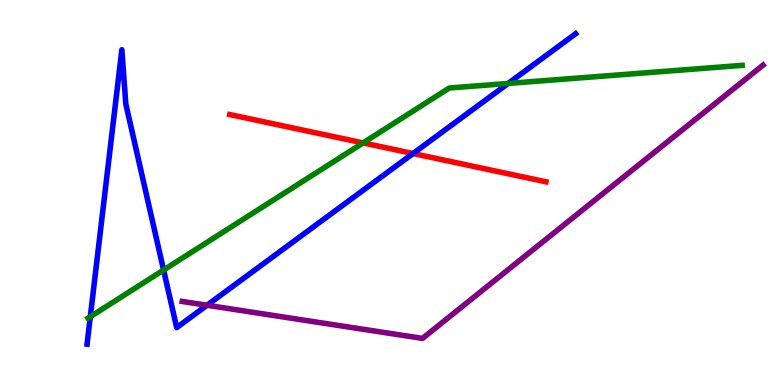[{'lines': ['blue', 'red'], 'intersections': [{'x': 5.33, 'y': 6.01}]}, {'lines': ['green', 'red'], 'intersections': [{'x': 4.69, 'y': 6.29}]}, {'lines': ['purple', 'red'], 'intersections': []}, {'lines': ['blue', 'green'], 'intersections': [{'x': 1.17, 'y': 1.77}, {'x': 2.11, 'y': 2.99}, {'x': 6.56, 'y': 7.83}]}, {'lines': ['blue', 'purple'], 'intersections': [{'x': 2.67, 'y': 2.07}]}, {'lines': ['green', 'purple'], 'intersections': []}]